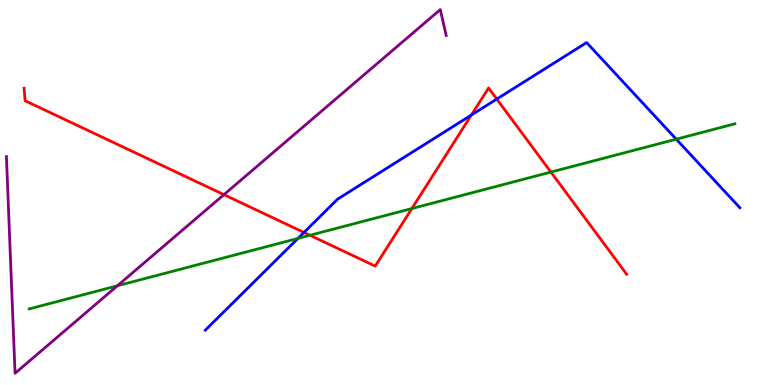[{'lines': ['blue', 'red'], 'intersections': [{'x': 3.92, 'y': 3.96}, {'x': 6.08, 'y': 7.01}, {'x': 6.41, 'y': 7.43}]}, {'lines': ['green', 'red'], 'intersections': [{'x': 4.0, 'y': 3.89}, {'x': 5.31, 'y': 4.58}, {'x': 7.11, 'y': 5.53}]}, {'lines': ['purple', 'red'], 'intersections': [{'x': 2.89, 'y': 4.94}]}, {'lines': ['blue', 'green'], 'intersections': [{'x': 3.84, 'y': 3.81}, {'x': 8.73, 'y': 6.38}]}, {'lines': ['blue', 'purple'], 'intersections': []}, {'lines': ['green', 'purple'], 'intersections': [{'x': 1.51, 'y': 2.58}]}]